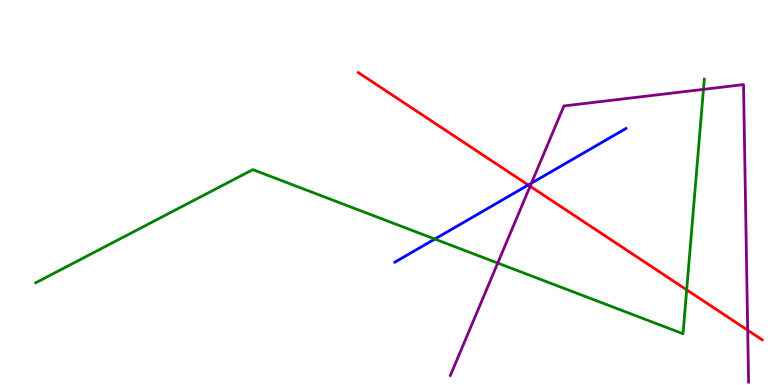[{'lines': ['blue', 'red'], 'intersections': [{'x': 6.82, 'y': 5.19}]}, {'lines': ['green', 'red'], 'intersections': [{'x': 8.86, 'y': 2.47}]}, {'lines': ['purple', 'red'], 'intersections': [{'x': 6.84, 'y': 5.16}, {'x': 9.65, 'y': 1.42}]}, {'lines': ['blue', 'green'], 'intersections': [{'x': 5.61, 'y': 3.79}]}, {'lines': ['blue', 'purple'], 'intersections': [{'x': 6.86, 'y': 5.24}]}, {'lines': ['green', 'purple'], 'intersections': [{'x': 6.42, 'y': 3.17}, {'x': 9.08, 'y': 7.68}]}]